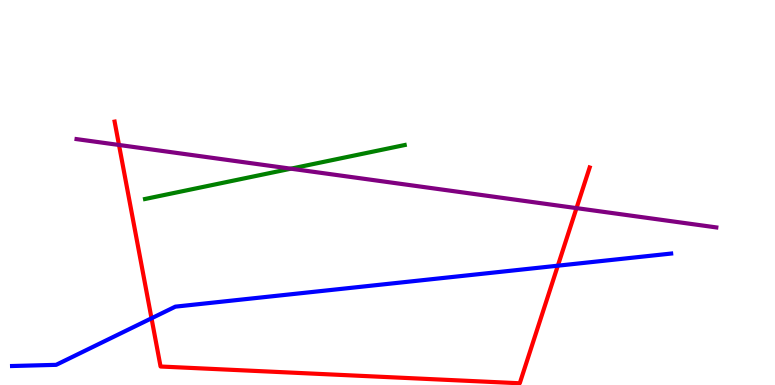[{'lines': ['blue', 'red'], 'intersections': [{'x': 1.96, 'y': 1.73}, {'x': 7.2, 'y': 3.1}]}, {'lines': ['green', 'red'], 'intersections': []}, {'lines': ['purple', 'red'], 'intersections': [{'x': 1.54, 'y': 6.23}, {'x': 7.44, 'y': 4.59}]}, {'lines': ['blue', 'green'], 'intersections': []}, {'lines': ['blue', 'purple'], 'intersections': []}, {'lines': ['green', 'purple'], 'intersections': [{'x': 3.75, 'y': 5.62}]}]